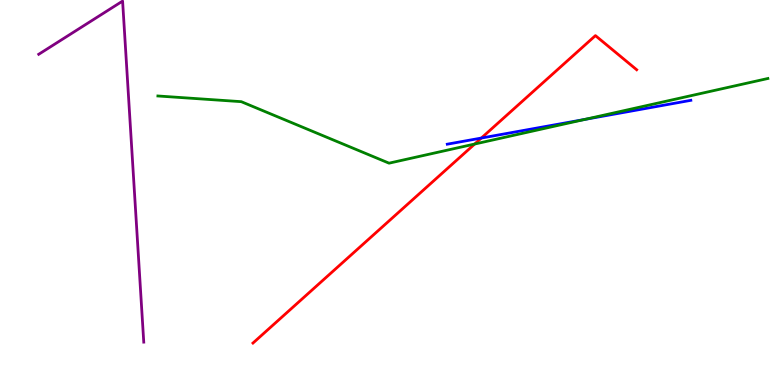[{'lines': ['blue', 'red'], 'intersections': [{'x': 6.21, 'y': 6.41}]}, {'lines': ['green', 'red'], 'intersections': [{'x': 6.12, 'y': 6.26}]}, {'lines': ['purple', 'red'], 'intersections': []}, {'lines': ['blue', 'green'], 'intersections': [{'x': 7.54, 'y': 6.9}]}, {'lines': ['blue', 'purple'], 'intersections': []}, {'lines': ['green', 'purple'], 'intersections': []}]